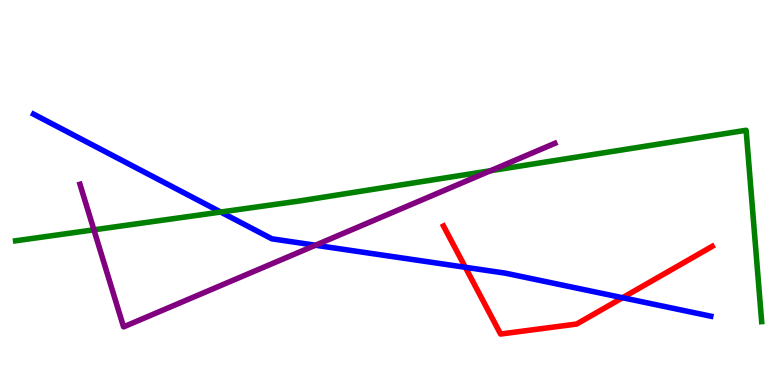[{'lines': ['blue', 'red'], 'intersections': [{'x': 6.0, 'y': 3.06}, {'x': 8.03, 'y': 2.27}]}, {'lines': ['green', 'red'], 'intersections': []}, {'lines': ['purple', 'red'], 'intersections': []}, {'lines': ['blue', 'green'], 'intersections': [{'x': 2.85, 'y': 4.49}]}, {'lines': ['blue', 'purple'], 'intersections': [{'x': 4.07, 'y': 3.63}]}, {'lines': ['green', 'purple'], 'intersections': [{'x': 1.21, 'y': 4.03}, {'x': 6.33, 'y': 5.57}]}]